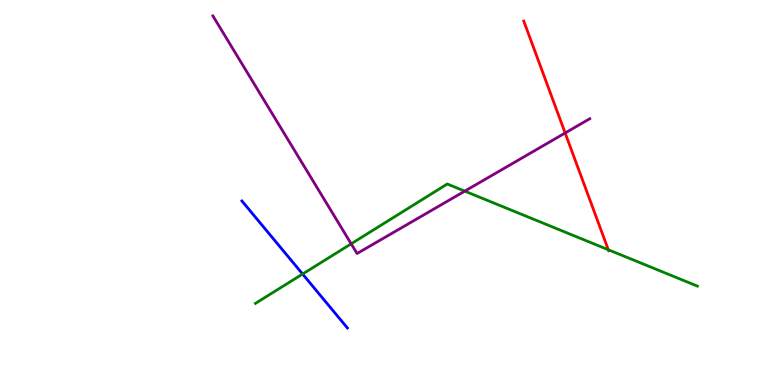[{'lines': ['blue', 'red'], 'intersections': []}, {'lines': ['green', 'red'], 'intersections': [{'x': 7.85, 'y': 3.51}]}, {'lines': ['purple', 'red'], 'intersections': [{'x': 7.29, 'y': 6.55}]}, {'lines': ['blue', 'green'], 'intersections': [{'x': 3.9, 'y': 2.88}]}, {'lines': ['blue', 'purple'], 'intersections': []}, {'lines': ['green', 'purple'], 'intersections': [{'x': 4.53, 'y': 3.67}, {'x': 6.0, 'y': 5.04}]}]